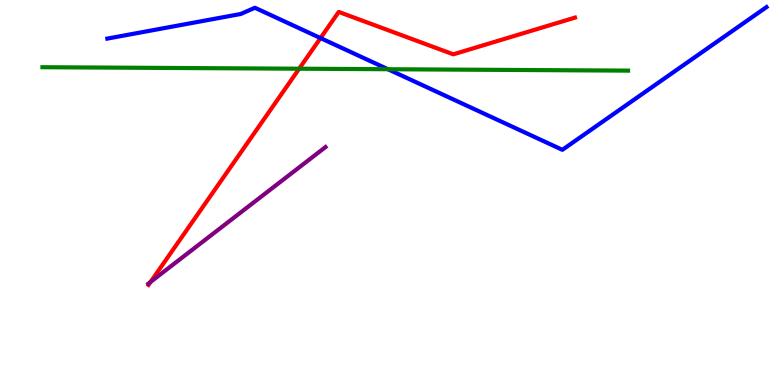[{'lines': ['blue', 'red'], 'intersections': [{'x': 4.14, 'y': 9.01}]}, {'lines': ['green', 'red'], 'intersections': [{'x': 3.86, 'y': 8.22}]}, {'lines': ['purple', 'red'], 'intersections': [{'x': 1.94, 'y': 2.68}]}, {'lines': ['blue', 'green'], 'intersections': [{'x': 5.01, 'y': 8.2}]}, {'lines': ['blue', 'purple'], 'intersections': []}, {'lines': ['green', 'purple'], 'intersections': []}]